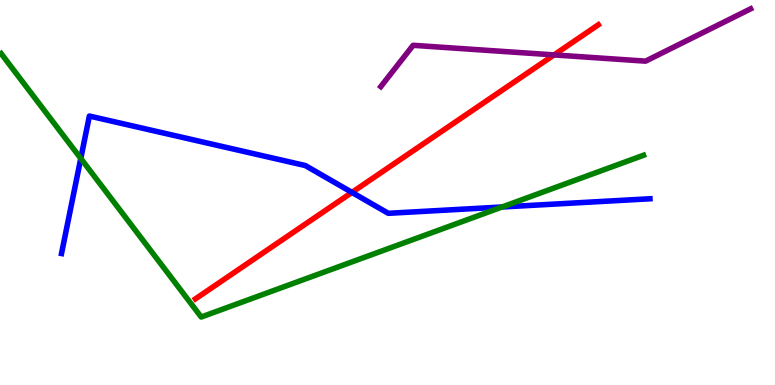[{'lines': ['blue', 'red'], 'intersections': [{'x': 4.54, 'y': 5.0}]}, {'lines': ['green', 'red'], 'intersections': []}, {'lines': ['purple', 'red'], 'intersections': [{'x': 7.15, 'y': 8.57}]}, {'lines': ['blue', 'green'], 'intersections': [{'x': 1.04, 'y': 5.88}, {'x': 6.48, 'y': 4.62}]}, {'lines': ['blue', 'purple'], 'intersections': []}, {'lines': ['green', 'purple'], 'intersections': []}]